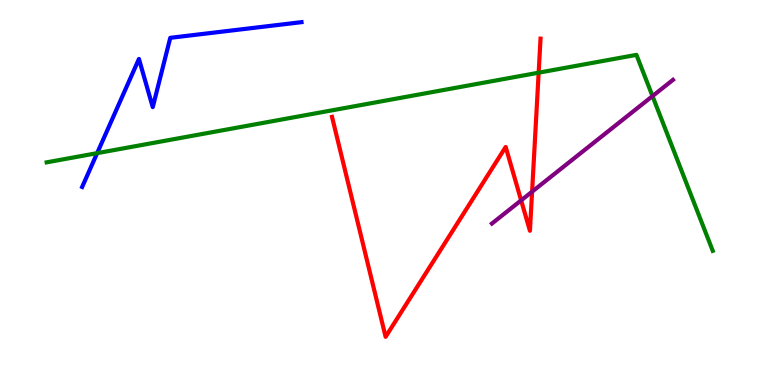[{'lines': ['blue', 'red'], 'intersections': []}, {'lines': ['green', 'red'], 'intersections': [{'x': 6.95, 'y': 8.11}]}, {'lines': ['purple', 'red'], 'intersections': [{'x': 6.72, 'y': 4.8}, {'x': 6.87, 'y': 5.02}]}, {'lines': ['blue', 'green'], 'intersections': [{'x': 1.25, 'y': 6.02}]}, {'lines': ['blue', 'purple'], 'intersections': []}, {'lines': ['green', 'purple'], 'intersections': [{'x': 8.42, 'y': 7.5}]}]